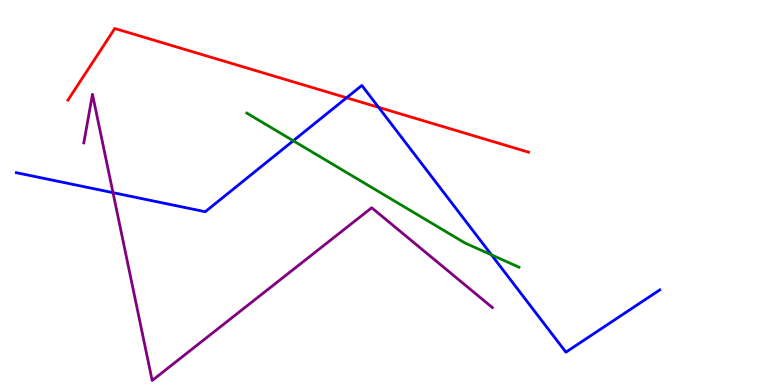[{'lines': ['blue', 'red'], 'intersections': [{'x': 4.47, 'y': 7.46}, {'x': 4.89, 'y': 7.21}]}, {'lines': ['green', 'red'], 'intersections': []}, {'lines': ['purple', 'red'], 'intersections': []}, {'lines': ['blue', 'green'], 'intersections': [{'x': 3.78, 'y': 6.34}, {'x': 6.34, 'y': 3.38}]}, {'lines': ['blue', 'purple'], 'intersections': [{'x': 1.46, 'y': 5.0}]}, {'lines': ['green', 'purple'], 'intersections': []}]